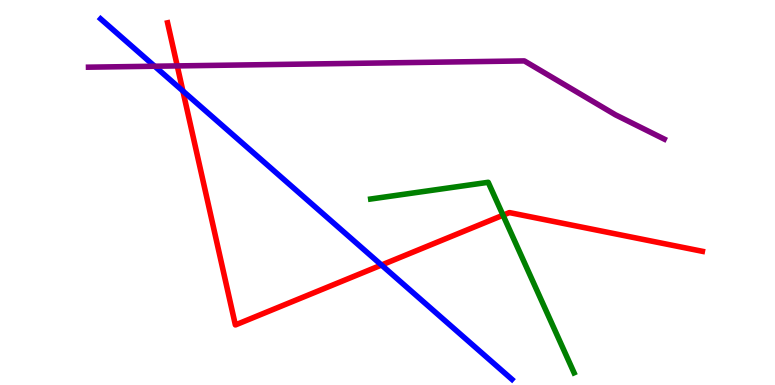[{'lines': ['blue', 'red'], 'intersections': [{'x': 2.36, 'y': 7.64}, {'x': 4.92, 'y': 3.12}]}, {'lines': ['green', 'red'], 'intersections': [{'x': 6.49, 'y': 4.41}]}, {'lines': ['purple', 'red'], 'intersections': [{'x': 2.29, 'y': 8.29}]}, {'lines': ['blue', 'green'], 'intersections': []}, {'lines': ['blue', 'purple'], 'intersections': [{'x': 2.0, 'y': 8.28}]}, {'lines': ['green', 'purple'], 'intersections': []}]